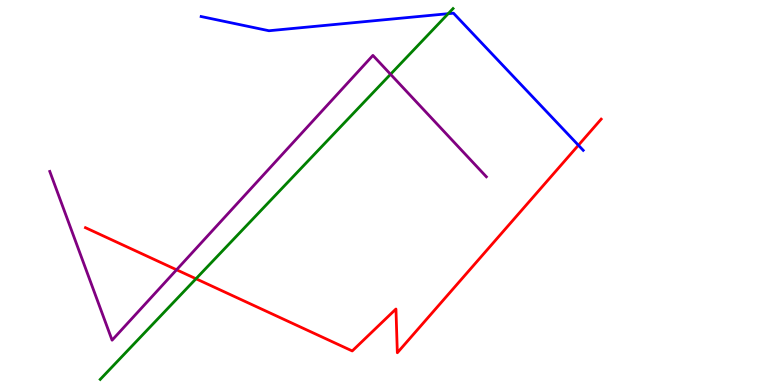[{'lines': ['blue', 'red'], 'intersections': [{'x': 7.46, 'y': 6.23}]}, {'lines': ['green', 'red'], 'intersections': [{'x': 2.53, 'y': 2.76}]}, {'lines': ['purple', 'red'], 'intersections': [{'x': 2.28, 'y': 2.99}]}, {'lines': ['blue', 'green'], 'intersections': [{'x': 5.78, 'y': 9.64}]}, {'lines': ['blue', 'purple'], 'intersections': []}, {'lines': ['green', 'purple'], 'intersections': [{'x': 5.04, 'y': 8.07}]}]